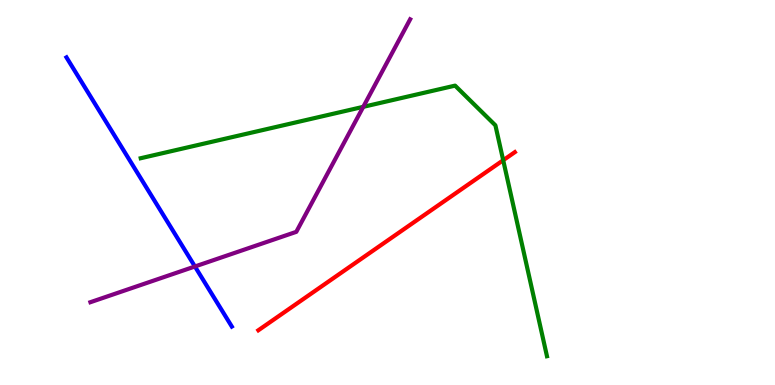[{'lines': ['blue', 'red'], 'intersections': []}, {'lines': ['green', 'red'], 'intersections': [{'x': 6.49, 'y': 5.84}]}, {'lines': ['purple', 'red'], 'intersections': []}, {'lines': ['blue', 'green'], 'intersections': []}, {'lines': ['blue', 'purple'], 'intersections': [{'x': 2.52, 'y': 3.08}]}, {'lines': ['green', 'purple'], 'intersections': [{'x': 4.69, 'y': 7.23}]}]